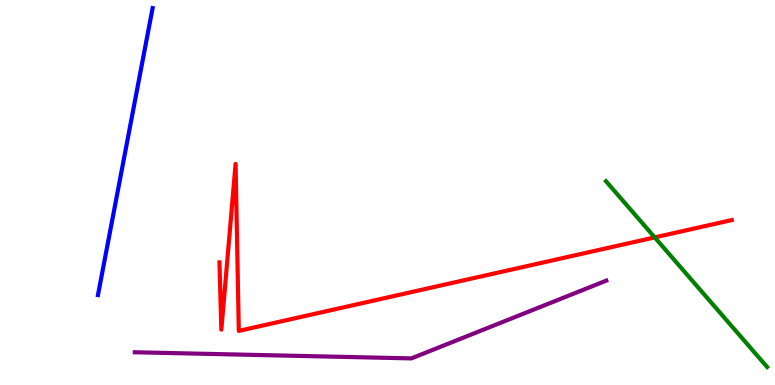[{'lines': ['blue', 'red'], 'intersections': []}, {'lines': ['green', 'red'], 'intersections': [{'x': 8.45, 'y': 3.83}]}, {'lines': ['purple', 'red'], 'intersections': []}, {'lines': ['blue', 'green'], 'intersections': []}, {'lines': ['blue', 'purple'], 'intersections': []}, {'lines': ['green', 'purple'], 'intersections': []}]